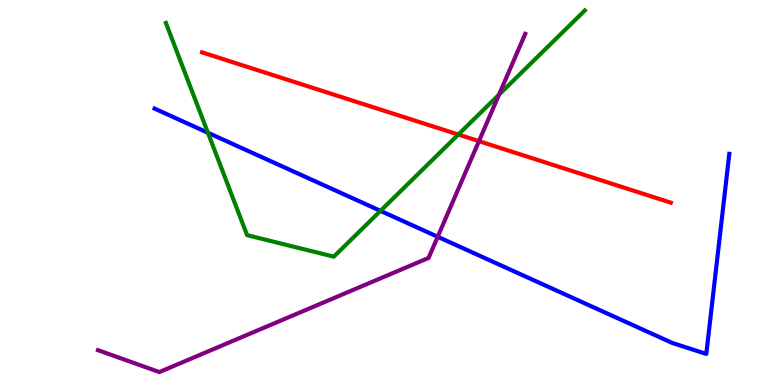[{'lines': ['blue', 'red'], 'intersections': []}, {'lines': ['green', 'red'], 'intersections': [{'x': 5.91, 'y': 6.51}]}, {'lines': ['purple', 'red'], 'intersections': [{'x': 6.18, 'y': 6.33}]}, {'lines': ['blue', 'green'], 'intersections': [{'x': 2.68, 'y': 6.55}, {'x': 4.91, 'y': 4.52}]}, {'lines': ['blue', 'purple'], 'intersections': [{'x': 5.65, 'y': 3.85}]}, {'lines': ['green', 'purple'], 'intersections': [{'x': 6.44, 'y': 7.54}]}]